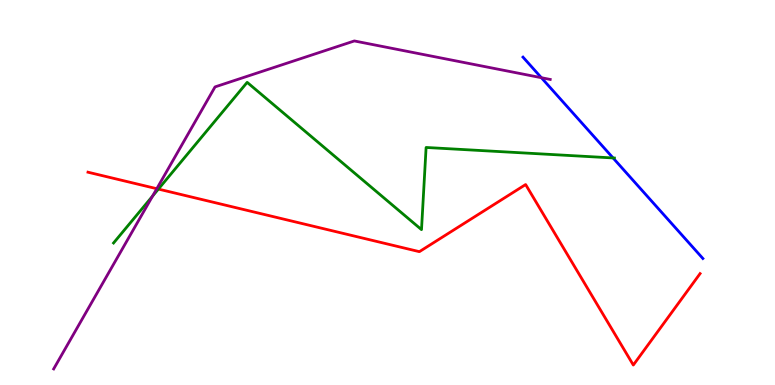[{'lines': ['blue', 'red'], 'intersections': []}, {'lines': ['green', 'red'], 'intersections': [{'x': 2.04, 'y': 5.09}]}, {'lines': ['purple', 'red'], 'intersections': [{'x': 2.02, 'y': 5.1}]}, {'lines': ['blue', 'green'], 'intersections': [{'x': 7.91, 'y': 5.9}]}, {'lines': ['blue', 'purple'], 'intersections': [{'x': 6.99, 'y': 7.98}]}, {'lines': ['green', 'purple'], 'intersections': [{'x': 1.97, 'y': 4.91}]}]